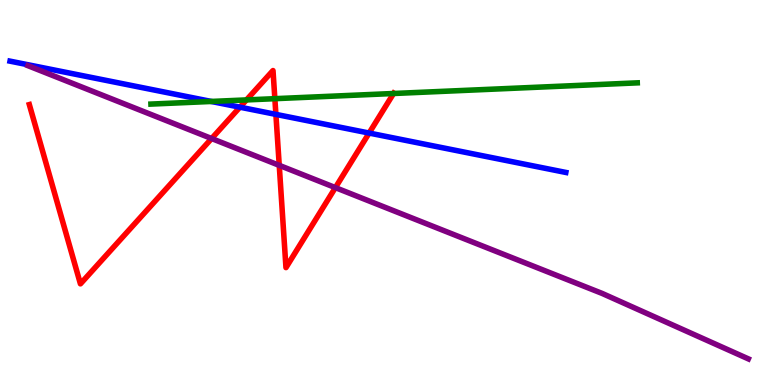[{'lines': ['blue', 'red'], 'intersections': [{'x': 3.1, 'y': 7.22}, {'x': 3.56, 'y': 7.03}, {'x': 4.76, 'y': 6.54}]}, {'lines': ['green', 'red'], 'intersections': [{'x': 3.18, 'y': 7.4}, {'x': 3.55, 'y': 7.44}, {'x': 5.08, 'y': 7.57}]}, {'lines': ['purple', 'red'], 'intersections': [{'x': 2.73, 'y': 6.4}, {'x': 3.6, 'y': 5.71}, {'x': 4.33, 'y': 5.13}]}, {'lines': ['blue', 'green'], 'intersections': [{'x': 2.73, 'y': 7.36}]}, {'lines': ['blue', 'purple'], 'intersections': []}, {'lines': ['green', 'purple'], 'intersections': []}]